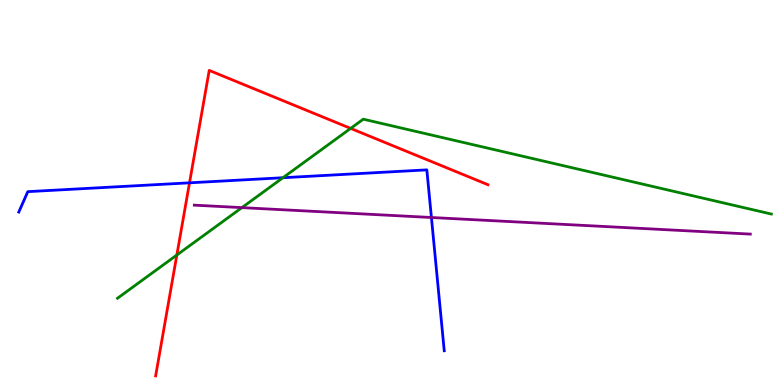[{'lines': ['blue', 'red'], 'intersections': [{'x': 2.45, 'y': 5.25}]}, {'lines': ['green', 'red'], 'intersections': [{'x': 2.28, 'y': 3.38}, {'x': 4.52, 'y': 6.66}]}, {'lines': ['purple', 'red'], 'intersections': []}, {'lines': ['blue', 'green'], 'intersections': [{'x': 3.65, 'y': 5.38}]}, {'lines': ['blue', 'purple'], 'intersections': [{'x': 5.57, 'y': 4.35}]}, {'lines': ['green', 'purple'], 'intersections': [{'x': 3.12, 'y': 4.61}]}]